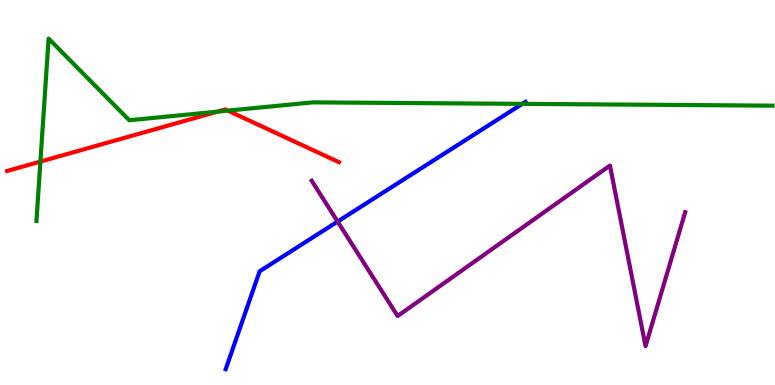[{'lines': ['blue', 'red'], 'intersections': []}, {'lines': ['green', 'red'], 'intersections': [{'x': 0.521, 'y': 5.8}, {'x': 2.81, 'y': 7.1}, {'x': 2.94, 'y': 7.13}]}, {'lines': ['purple', 'red'], 'intersections': []}, {'lines': ['blue', 'green'], 'intersections': [{'x': 6.74, 'y': 7.3}]}, {'lines': ['blue', 'purple'], 'intersections': [{'x': 4.36, 'y': 4.24}]}, {'lines': ['green', 'purple'], 'intersections': []}]